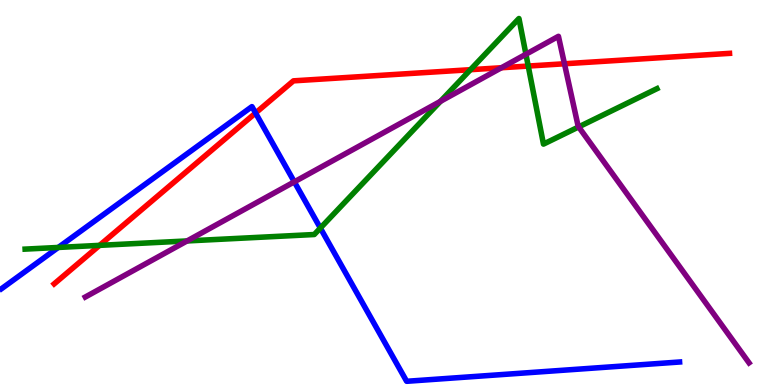[{'lines': ['blue', 'red'], 'intersections': [{'x': 3.3, 'y': 7.06}]}, {'lines': ['green', 'red'], 'intersections': [{'x': 1.28, 'y': 3.63}, {'x': 6.07, 'y': 8.19}, {'x': 6.82, 'y': 8.28}]}, {'lines': ['purple', 'red'], 'intersections': [{'x': 6.47, 'y': 8.24}, {'x': 7.28, 'y': 8.34}]}, {'lines': ['blue', 'green'], 'intersections': [{'x': 0.752, 'y': 3.57}, {'x': 4.13, 'y': 4.08}]}, {'lines': ['blue', 'purple'], 'intersections': [{'x': 3.8, 'y': 5.28}]}, {'lines': ['green', 'purple'], 'intersections': [{'x': 2.41, 'y': 3.74}, {'x': 5.68, 'y': 7.37}, {'x': 6.79, 'y': 8.59}, {'x': 7.47, 'y': 6.7}]}]